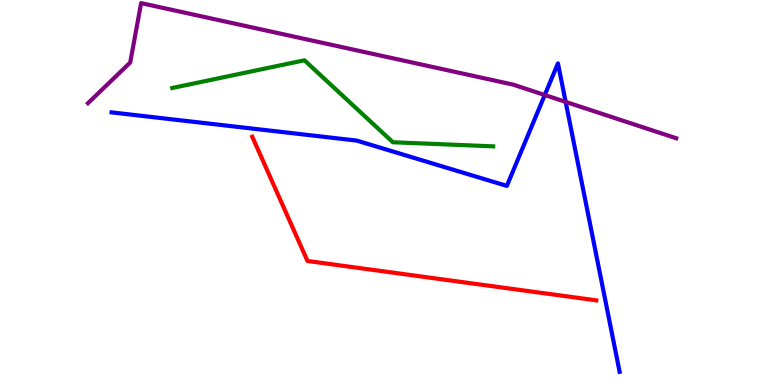[{'lines': ['blue', 'red'], 'intersections': []}, {'lines': ['green', 'red'], 'intersections': []}, {'lines': ['purple', 'red'], 'intersections': []}, {'lines': ['blue', 'green'], 'intersections': []}, {'lines': ['blue', 'purple'], 'intersections': [{'x': 7.03, 'y': 7.53}, {'x': 7.3, 'y': 7.35}]}, {'lines': ['green', 'purple'], 'intersections': []}]